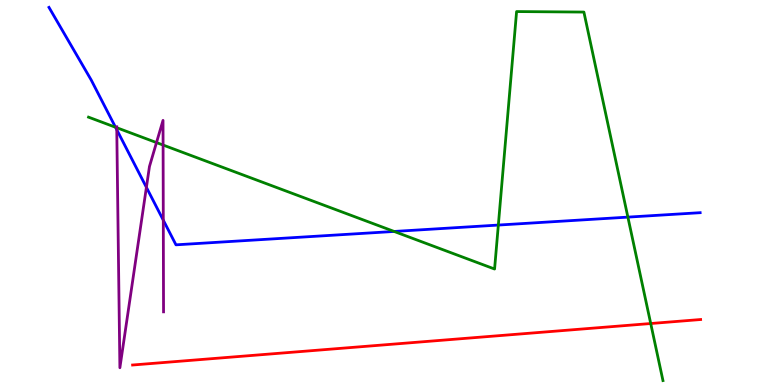[{'lines': ['blue', 'red'], 'intersections': []}, {'lines': ['green', 'red'], 'intersections': [{'x': 8.4, 'y': 1.6}]}, {'lines': ['purple', 'red'], 'intersections': []}, {'lines': ['blue', 'green'], 'intersections': [{'x': 1.49, 'y': 6.69}, {'x': 5.09, 'y': 3.99}, {'x': 6.43, 'y': 4.15}, {'x': 8.1, 'y': 4.36}]}, {'lines': ['blue', 'purple'], 'intersections': [{'x': 1.51, 'y': 6.63}, {'x': 1.89, 'y': 5.13}, {'x': 2.11, 'y': 4.28}]}, {'lines': ['green', 'purple'], 'intersections': [{'x': 1.51, 'y': 6.68}, {'x': 2.02, 'y': 6.3}, {'x': 2.1, 'y': 6.23}]}]